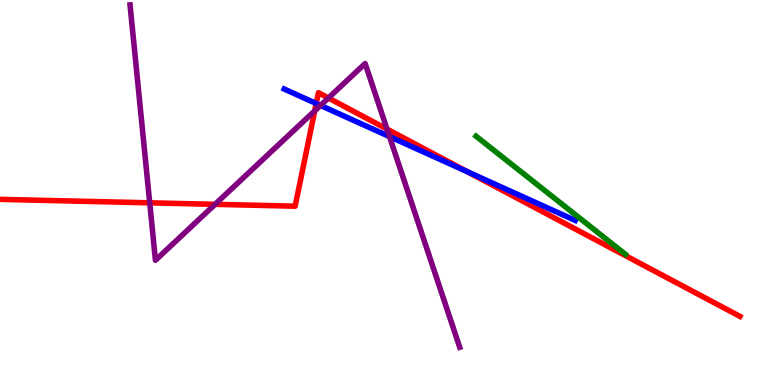[{'lines': ['blue', 'red'], 'intersections': [{'x': 4.08, 'y': 7.31}, {'x': 6.03, 'y': 5.54}]}, {'lines': ['green', 'red'], 'intersections': []}, {'lines': ['purple', 'red'], 'intersections': [{'x': 1.93, 'y': 4.73}, {'x': 2.77, 'y': 4.69}, {'x': 4.06, 'y': 7.12}, {'x': 4.24, 'y': 7.45}, {'x': 4.99, 'y': 6.65}]}, {'lines': ['blue', 'green'], 'intersections': []}, {'lines': ['blue', 'purple'], 'intersections': [{'x': 4.14, 'y': 7.26}, {'x': 5.03, 'y': 6.45}]}, {'lines': ['green', 'purple'], 'intersections': []}]